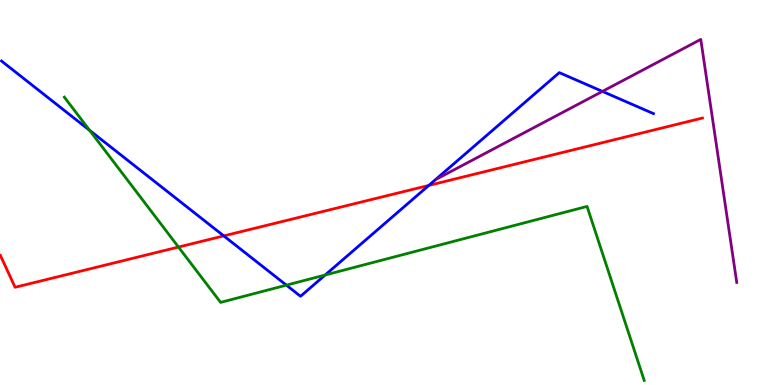[{'lines': ['blue', 'red'], 'intersections': [{'x': 2.89, 'y': 3.87}, {'x': 5.53, 'y': 5.18}]}, {'lines': ['green', 'red'], 'intersections': [{'x': 2.3, 'y': 3.58}]}, {'lines': ['purple', 'red'], 'intersections': []}, {'lines': ['blue', 'green'], 'intersections': [{'x': 1.16, 'y': 6.61}, {'x': 3.7, 'y': 2.59}, {'x': 4.2, 'y': 2.86}]}, {'lines': ['blue', 'purple'], 'intersections': [{'x': 7.77, 'y': 7.63}]}, {'lines': ['green', 'purple'], 'intersections': []}]